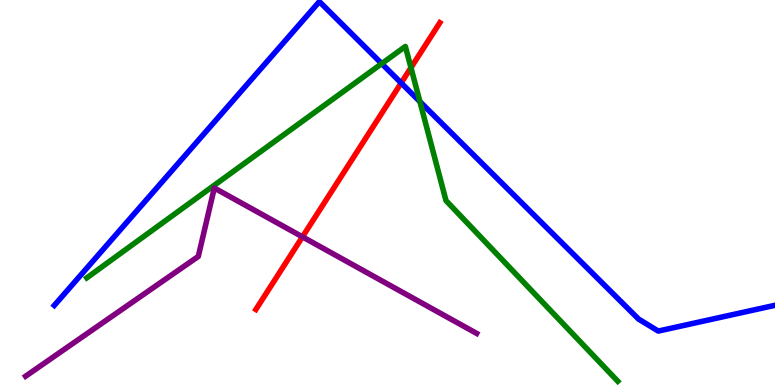[{'lines': ['blue', 'red'], 'intersections': [{'x': 5.18, 'y': 7.84}]}, {'lines': ['green', 'red'], 'intersections': [{'x': 5.3, 'y': 8.24}]}, {'lines': ['purple', 'red'], 'intersections': [{'x': 3.9, 'y': 3.85}]}, {'lines': ['blue', 'green'], 'intersections': [{'x': 4.93, 'y': 8.35}, {'x': 5.42, 'y': 7.36}]}, {'lines': ['blue', 'purple'], 'intersections': []}, {'lines': ['green', 'purple'], 'intersections': []}]